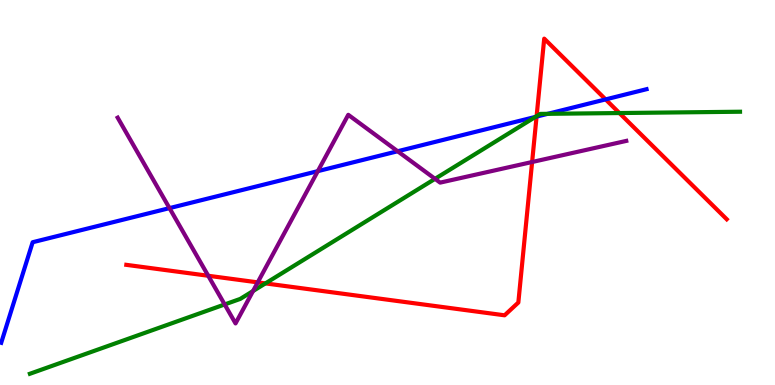[{'lines': ['blue', 'red'], 'intersections': [{'x': 6.92, 'y': 6.97}, {'x': 7.81, 'y': 7.42}]}, {'lines': ['green', 'red'], 'intersections': [{'x': 3.42, 'y': 2.64}, {'x': 6.92, 'y': 6.98}, {'x': 7.99, 'y': 7.06}]}, {'lines': ['purple', 'red'], 'intersections': [{'x': 2.69, 'y': 2.84}, {'x': 3.33, 'y': 2.67}, {'x': 6.87, 'y': 5.79}]}, {'lines': ['blue', 'green'], 'intersections': [{'x': 6.91, 'y': 6.96}, {'x': 7.07, 'y': 7.04}]}, {'lines': ['blue', 'purple'], 'intersections': [{'x': 2.19, 'y': 4.59}, {'x': 4.1, 'y': 5.55}, {'x': 5.13, 'y': 6.07}]}, {'lines': ['green', 'purple'], 'intersections': [{'x': 2.9, 'y': 2.09}, {'x': 3.27, 'y': 2.44}, {'x': 5.61, 'y': 5.36}]}]